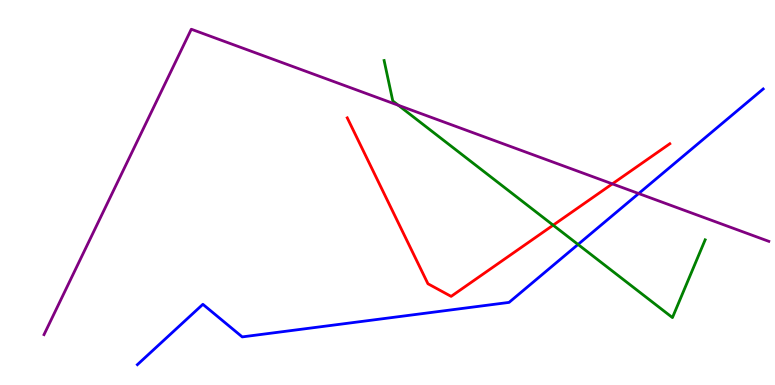[{'lines': ['blue', 'red'], 'intersections': []}, {'lines': ['green', 'red'], 'intersections': [{'x': 7.14, 'y': 4.15}]}, {'lines': ['purple', 'red'], 'intersections': [{'x': 7.9, 'y': 5.22}]}, {'lines': ['blue', 'green'], 'intersections': [{'x': 7.46, 'y': 3.65}]}, {'lines': ['blue', 'purple'], 'intersections': [{'x': 8.24, 'y': 4.97}]}, {'lines': ['green', 'purple'], 'intersections': [{'x': 5.14, 'y': 7.27}]}]